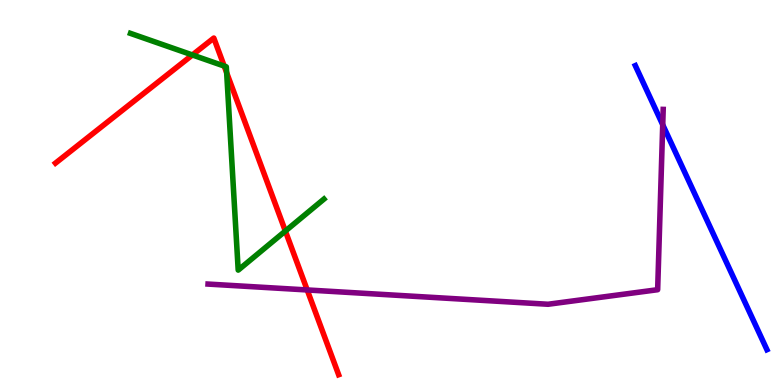[{'lines': ['blue', 'red'], 'intersections': []}, {'lines': ['green', 'red'], 'intersections': [{'x': 2.48, 'y': 8.57}, {'x': 2.89, 'y': 8.28}, {'x': 2.92, 'y': 8.11}, {'x': 3.68, 'y': 4.0}]}, {'lines': ['purple', 'red'], 'intersections': [{'x': 3.96, 'y': 2.47}]}, {'lines': ['blue', 'green'], 'intersections': []}, {'lines': ['blue', 'purple'], 'intersections': [{'x': 8.55, 'y': 6.76}]}, {'lines': ['green', 'purple'], 'intersections': []}]